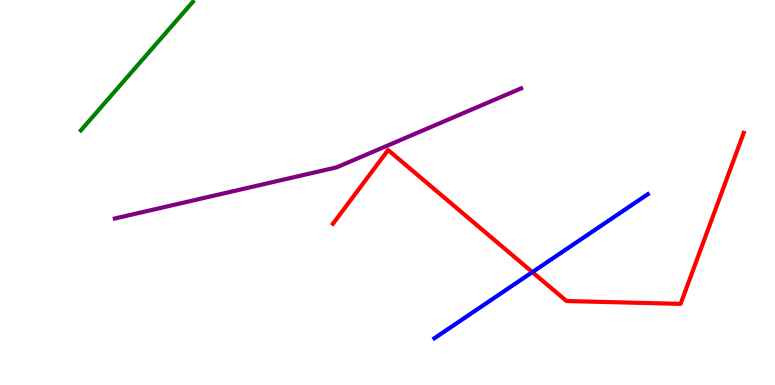[{'lines': ['blue', 'red'], 'intersections': [{'x': 6.87, 'y': 2.93}]}, {'lines': ['green', 'red'], 'intersections': []}, {'lines': ['purple', 'red'], 'intersections': []}, {'lines': ['blue', 'green'], 'intersections': []}, {'lines': ['blue', 'purple'], 'intersections': []}, {'lines': ['green', 'purple'], 'intersections': []}]